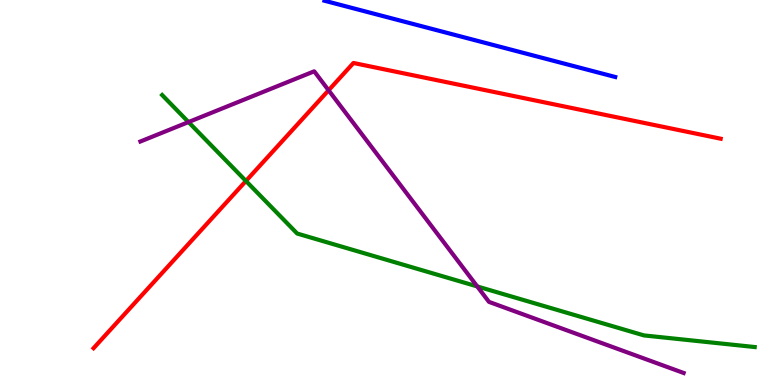[{'lines': ['blue', 'red'], 'intersections': []}, {'lines': ['green', 'red'], 'intersections': [{'x': 3.17, 'y': 5.3}]}, {'lines': ['purple', 'red'], 'intersections': [{'x': 4.24, 'y': 7.65}]}, {'lines': ['blue', 'green'], 'intersections': []}, {'lines': ['blue', 'purple'], 'intersections': []}, {'lines': ['green', 'purple'], 'intersections': [{'x': 2.43, 'y': 6.83}, {'x': 6.16, 'y': 2.56}]}]